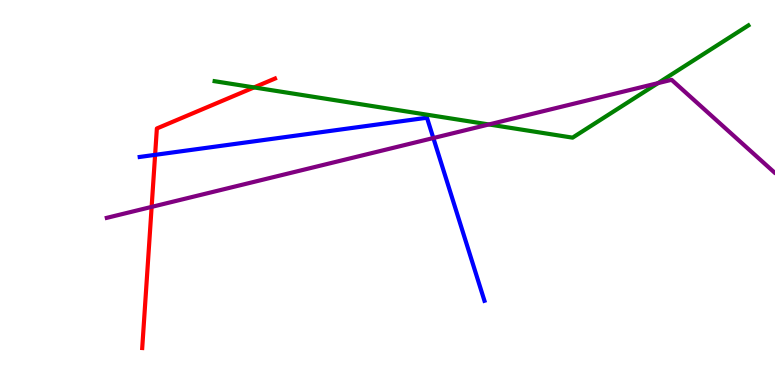[{'lines': ['blue', 'red'], 'intersections': [{'x': 2.0, 'y': 5.98}]}, {'lines': ['green', 'red'], 'intersections': [{'x': 3.28, 'y': 7.73}]}, {'lines': ['purple', 'red'], 'intersections': [{'x': 1.96, 'y': 4.63}]}, {'lines': ['blue', 'green'], 'intersections': []}, {'lines': ['blue', 'purple'], 'intersections': [{'x': 5.59, 'y': 6.41}]}, {'lines': ['green', 'purple'], 'intersections': [{'x': 6.31, 'y': 6.77}, {'x': 8.49, 'y': 7.84}]}]